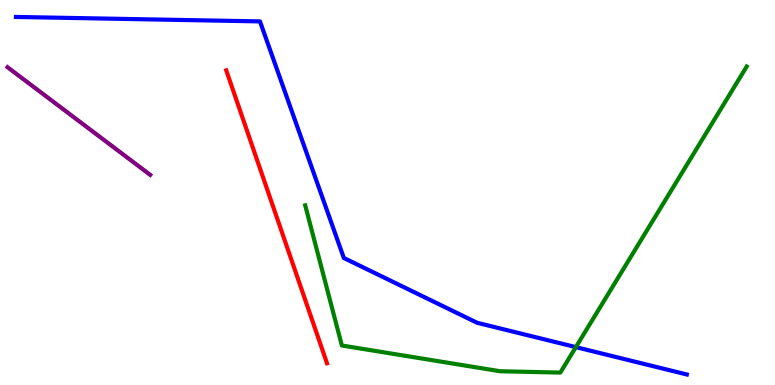[{'lines': ['blue', 'red'], 'intersections': []}, {'lines': ['green', 'red'], 'intersections': []}, {'lines': ['purple', 'red'], 'intersections': []}, {'lines': ['blue', 'green'], 'intersections': [{'x': 7.43, 'y': 0.984}]}, {'lines': ['blue', 'purple'], 'intersections': []}, {'lines': ['green', 'purple'], 'intersections': []}]